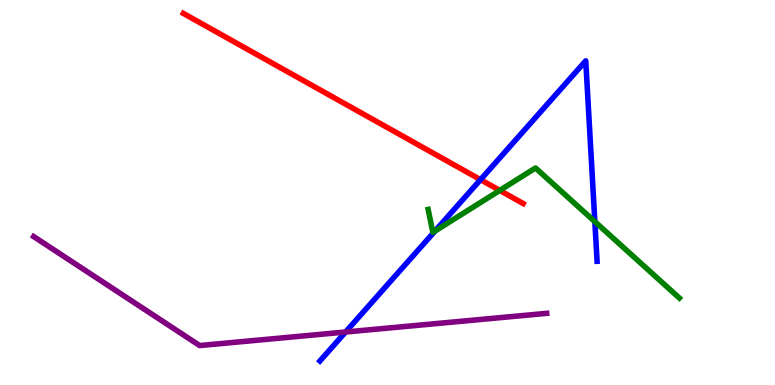[{'lines': ['blue', 'red'], 'intersections': [{'x': 6.2, 'y': 5.33}]}, {'lines': ['green', 'red'], 'intersections': [{'x': 6.45, 'y': 5.05}]}, {'lines': ['purple', 'red'], 'intersections': []}, {'lines': ['blue', 'green'], 'intersections': [{'x': 5.61, 'y': 4.0}, {'x': 7.68, 'y': 4.24}]}, {'lines': ['blue', 'purple'], 'intersections': [{'x': 4.46, 'y': 1.38}]}, {'lines': ['green', 'purple'], 'intersections': []}]